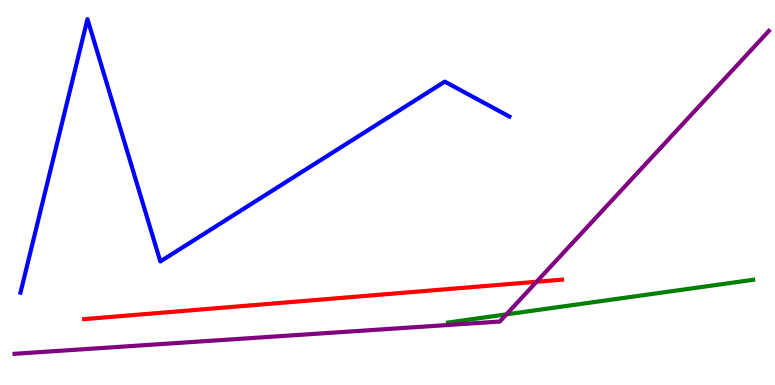[{'lines': ['blue', 'red'], 'intersections': []}, {'lines': ['green', 'red'], 'intersections': []}, {'lines': ['purple', 'red'], 'intersections': [{'x': 6.92, 'y': 2.68}]}, {'lines': ['blue', 'green'], 'intersections': []}, {'lines': ['blue', 'purple'], 'intersections': []}, {'lines': ['green', 'purple'], 'intersections': [{'x': 6.53, 'y': 1.83}]}]